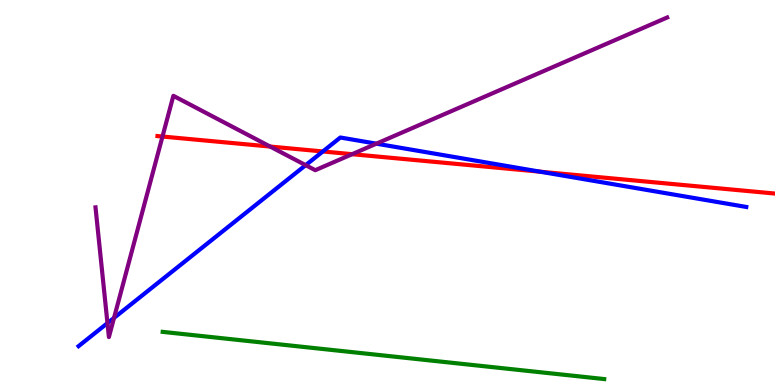[{'lines': ['blue', 'red'], 'intersections': [{'x': 4.17, 'y': 6.07}, {'x': 6.97, 'y': 5.54}]}, {'lines': ['green', 'red'], 'intersections': []}, {'lines': ['purple', 'red'], 'intersections': [{'x': 2.1, 'y': 6.45}, {'x': 3.49, 'y': 6.19}, {'x': 4.54, 'y': 6.0}]}, {'lines': ['blue', 'green'], 'intersections': []}, {'lines': ['blue', 'purple'], 'intersections': [{'x': 1.39, 'y': 1.61}, {'x': 1.47, 'y': 1.74}, {'x': 3.94, 'y': 5.71}, {'x': 4.86, 'y': 6.27}]}, {'lines': ['green', 'purple'], 'intersections': []}]